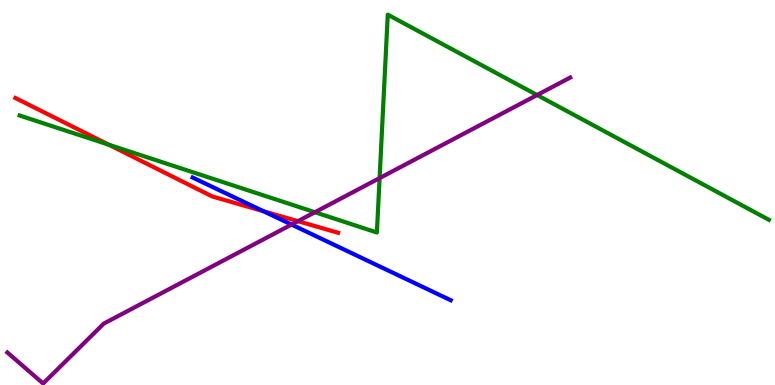[{'lines': ['blue', 'red'], 'intersections': [{'x': 3.4, 'y': 4.51}]}, {'lines': ['green', 'red'], 'intersections': [{'x': 1.4, 'y': 6.24}]}, {'lines': ['purple', 'red'], 'intersections': [{'x': 3.84, 'y': 4.26}]}, {'lines': ['blue', 'green'], 'intersections': []}, {'lines': ['blue', 'purple'], 'intersections': [{'x': 3.76, 'y': 4.17}]}, {'lines': ['green', 'purple'], 'intersections': [{'x': 4.06, 'y': 4.49}, {'x': 4.9, 'y': 5.37}, {'x': 6.93, 'y': 7.53}]}]